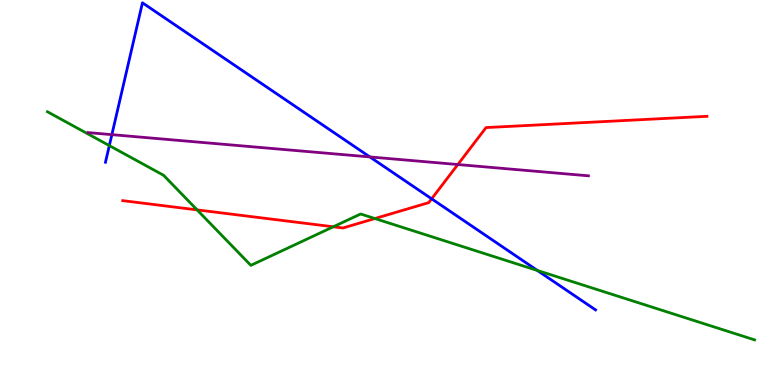[{'lines': ['blue', 'red'], 'intersections': [{'x': 5.57, 'y': 4.84}]}, {'lines': ['green', 'red'], 'intersections': [{'x': 2.54, 'y': 4.55}, {'x': 4.3, 'y': 4.11}, {'x': 4.84, 'y': 4.32}]}, {'lines': ['purple', 'red'], 'intersections': [{'x': 5.91, 'y': 5.73}]}, {'lines': ['blue', 'green'], 'intersections': [{'x': 1.41, 'y': 6.22}, {'x': 6.93, 'y': 2.97}]}, {'lines': ['blue', 'purple'], 'intersections': [{'x': 1.44, 'y': 6.5}, {'x': 4.77, 'y': 5.92}]}, {'lines': ['green', 'purple'], 'intersections': []}]